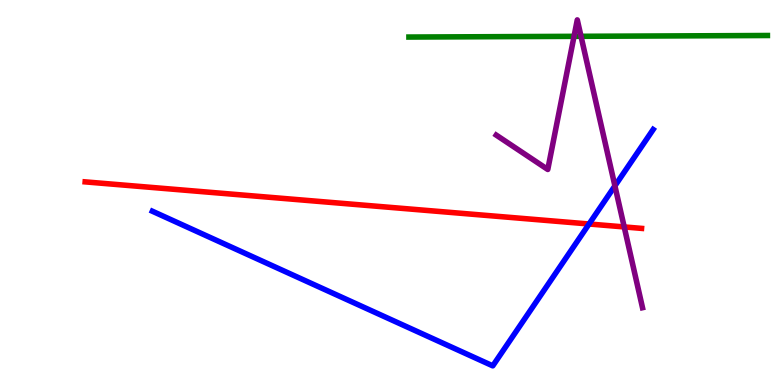[{'lines': ['blue', 'red'], 'intersections': [{'x': 7.6, 'y': 4.18}]}, {'lines': ['green', 'red'], 'intersections': []}, {'lines': ['purple', 'red'], 'intersections': [{'x': 8.05, 'y': 4.11}]}, {'lines': ['blue', 'green'], 'intersections': []}, {'lines': ['blue', 'purple'], 'intersections': [{'x': 7.93, 'y': 5.17}]}, {'lines': ['green', 'purple'], 'intersections': [{'x': 7.41, 'y': 9.06}, {'x': 7.5, 'y': 9.06}]}]